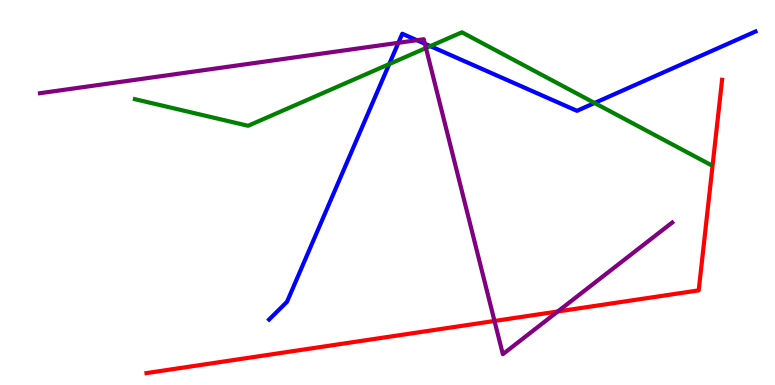[{'lines': ['blue', 'red'], 'intersections': []}, {'lines': ['green', 'red'], 'intersections': []}, {'lines': ['purple', 'red'], 'intersections': [{'x': 6.38, 'y': 1.66}, {'x': 7.2, 'y': 1.91}]}, {'lines': ['blue', 'green'], 'intersections': [{'x': 5.02, 'y': 8.34}, {'x': 5.55, 'y': 8.8}, {'x': 7.67, 'y': 7.33}]}, {'lines': ['blue', 'purple'], 'intersections': [{'x': 5.14, 'y': 8.89}, {'x': 5.38, 'y': 8.96}, {'x': 5.48, 'y': 8.86}]}, {'lines': ['green', 'purple'], 'intersections': [{'x': 5.5, 'y': 8.75}]}]